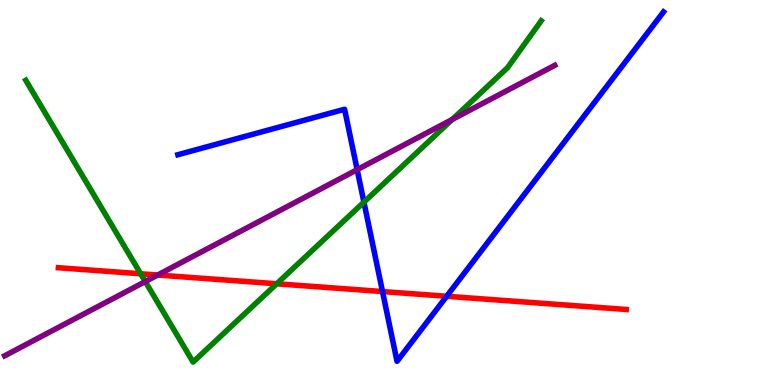[{'lines': ['blue', 'red'], 'intersections': [{'x': 4.94, 'y': 2.43}, {'x': 5.76, 'y': 2.3}]}, {'lines': ['green', 'red'], 'intersections': [{'x': 1.81, 'y': 2.89}, {'x': 3.57, 'y': 2.63}]}, {'lines': ['purple', 'red'], 'intersections': [{'x': 2.03, 'y': 2.86}]}, {'lines': ['blue', 'green'], 'intersections': [{'x': 4.7, 'y': 4.75}]}, {'lines': ['blue', 'purple'], 'intersections': [{'x': 4.61, 'y': 5.59}]}, {'lines': ['green', 'purple'], 'intersections': [{'x': 1.87, 'y': 2.69}, {'x': 5.84, 'y': 6.9}]}]